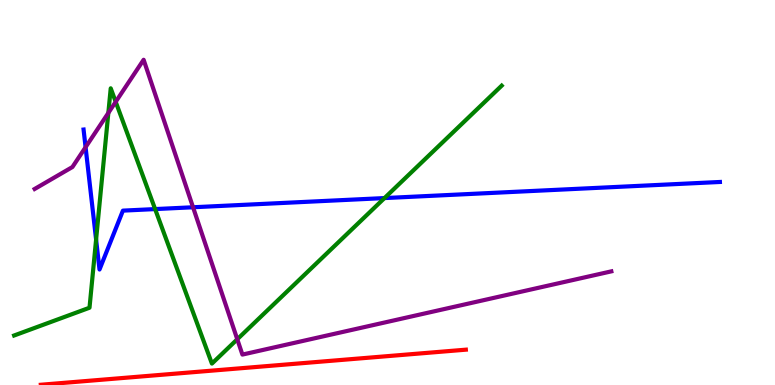[{'lines': ['blue', 'red'], 'intersections': []}, {'lines': ['green', 'red'], 'intersections': []}, {'lines': ['purple', 'red'], 'intersections': []}, {'lines': ['blue', 'green'], 'intersections': [{'x': 1.24, 'y': 3.78}, {'x': 2.0, 'y': 4.57}, {'x': 4.96, 'y': 4.86}]}, {'lines': ['blue', 'purple'], 'intersections': [{'x': 1.1, 'y': 6.18}, {'x': 2.49, 'y': 4.62}]}, {'lines': ['green', 'purple'], 'intersections': [{'x': 1.4, 'y': 7.07}, {'x': 1.49, 'y': 7.36}, {'x': 3.06, 'y': 1.19}]}]